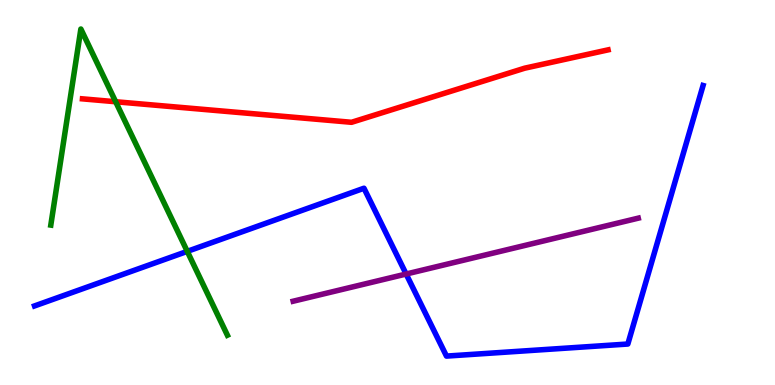[{'lines': ['blue', 'red'], 'intersections': []}, {'lines': ['green', 'red'], 'intersections': [{'x': 1.49, 'y': 7.36}]}, {'lines': ['purple', 'red'], 'intersections': []}, {'lines': ['blue', 'green'], 'intersections': [{'x': 2.42, 'y': 3.47}]}, {'lines': ['blue', 'purple'], 'intersections': [{'x': 5.24, 'y': 2.88}]}, {'lines': ['green', 'purple'], 'intersections': []}]